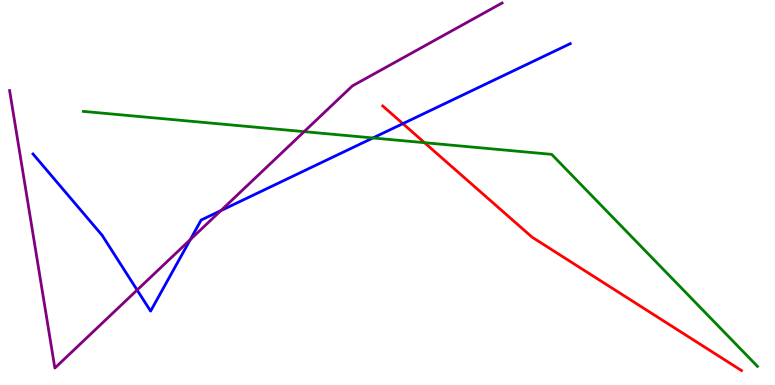[{'lines': ['blue', 'red'], 'intersections': [{'x': 5.2, 'y': 6.79}]}, {'lines': ['green', 'red'], 'intersections': [{'x': 5.48, 'y': 6.29}]}, {'lines': ['purple', 'red'], 'intersections': []}, {'lines': ['blue', 'green'], 'intersections': [{'x': 4.81, 'y': 6.42}]}, {'lines': ['blue', 'purple'], 'intersections': [{'x': 1.77, 'y': 2.47}, {'x': 2.46, 'y': 3.78}, {'x': 2.85, 'y': 4.53}]}, {'lines': ['green', 'purple'], 'intersections': [{'x': 3.92, 'y': 6.58}]}]